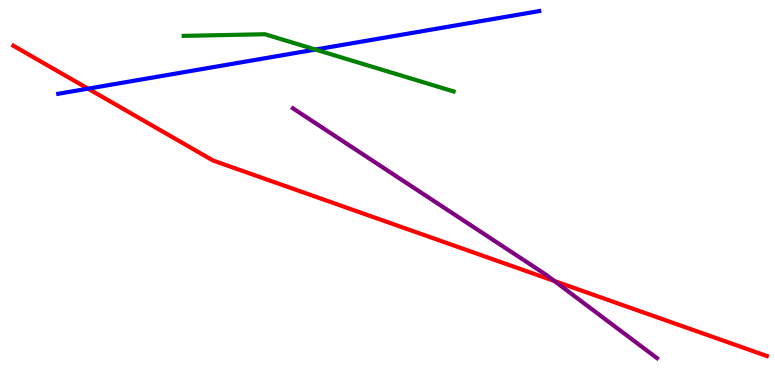[{'lines': ['blue', 'red'], 'intersections': [{'x': 1.14, 'y': 7.7}]}, {'lines': ['green', 'red'], 'intersections': []}, {'lines': ['purple', 'red'], 'intersections': [{'x': 7.15, 'y': 2.7}]}, {'lines': ['blue', 'green'], 'intersections': [{'x': 4.07, 'y': 8.71}]}, {'lines': ['blue', 'purple'], 'intersections': []}, {'lines': ['green', 'purple'], 'intersections': []}]